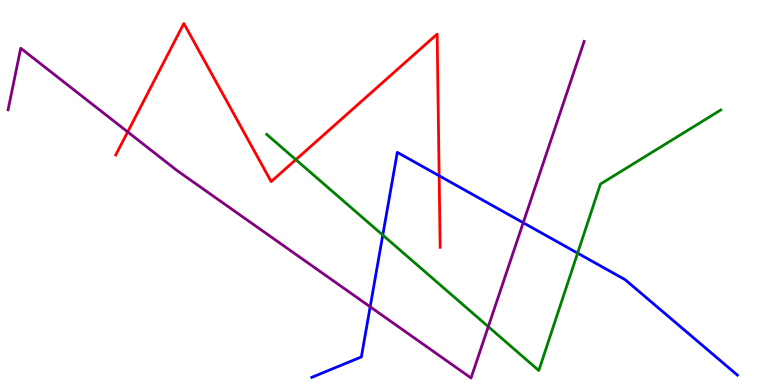[{'lines': ['blue', 'red'], 'intersections': [{'x': 5.67, 'y': 5.44}]}, {'lines': ['green', 'red'], 'intersections': [{'x': 3.82, 'y': 5.85}]}, {'lines': ['purple', 'red'], 'intersections': [{'x': 1.65, 'y': 6.57}]}, {'lines': ['blue', 'green'], 'intersections': [{'x': 4.94, 'y': 3.89}, {'x': 7.45, 'y': 3.43}]}, {'lines': ['blue', 'purple'], 'intersections': [{'x': 4.78, 'y': 2.03}, {'x': 6.75, 'y': 4.21}]}, {'lines': ['green', 'purple'], 'intersections': [{'x': 6.3, 'y': 1.52}]}]